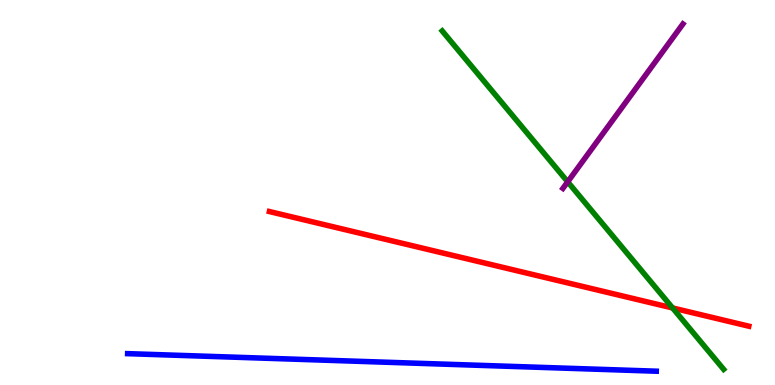[{'lines': ['blue', 'red'], 'intersections': []}, {'lines': ['green', 'red'], 'intersections': [{'x': 8.68, 'y': 2.0}]}, {'lines': ['purple', 'red'], 'intersections': []}, {'lines': ['blue', 'green'], 'intersections': []}, {'lines': ['blue', 'purple'], 'intersections': []}, {'lines': ['green', 'purple'], 'intersections': [{'x': 7.33, 'y': 5.28}]}]